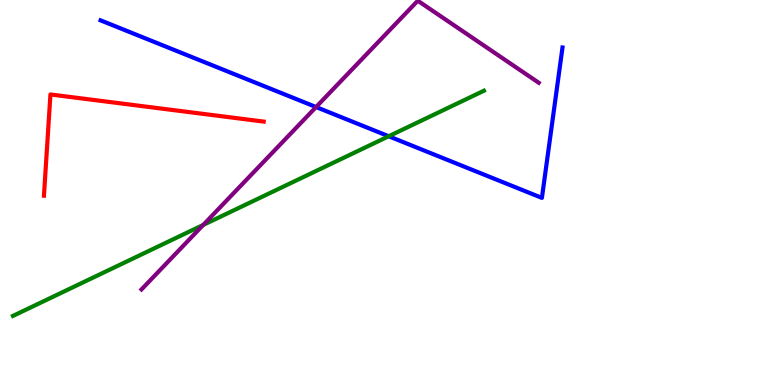[{'lines': ['blue', 'red'], 'intersections': []}, {'lines': ['green', 'red'], 'intersections': []}, {'lines': ['purple', 'red'], 'intersections': []}, {'lines': ['blue', 'green'], 'intersections': [{'x': 5.02, 'y': 6.46}]}, {'lines': ['blue', 'purple'], 'intersections': [{'x': 4.08, 'y': 7.22}]}, {'lines': ['green', 'purple'], 'intersections': [{'x': 2.62, 'y': 4.16}]}]